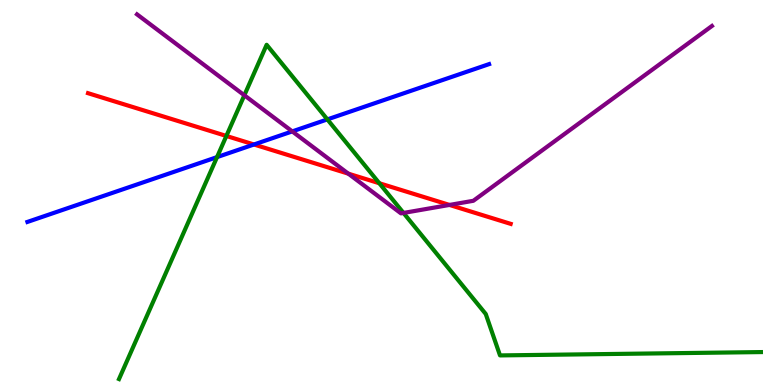[{'lines': ['blue', 'red'], 'intersections': [{'x': 3.28, 'y': 6.25}]}, {'lines': ['green', 'red'], 'intersections': [{'x': 2.92, 'y': 6.47}, {'x': 4.89, 'y': 5.24}]}, {'lines': ['purple', 'red'], 'intersections': [{'x': 4.49, 'y': 5.49}, {'x': 5.8, 'y': 4.68}]}, {'lines': ['blue', 'green'], 'intersections': [{'x': 2.8, 'y': 5.92}, {'x': 4.22, 'y': 6.9}]}, {'lines': ['blue', 'purple'], 'intersections': [{'x': 3.77, 'y': 6.59}]}, {'lines': ['green', 'purple'], 'intersections': [{'x': 3.15, 'y': 7.53}, {'x': 5.21, 'y': 4.47}]}]